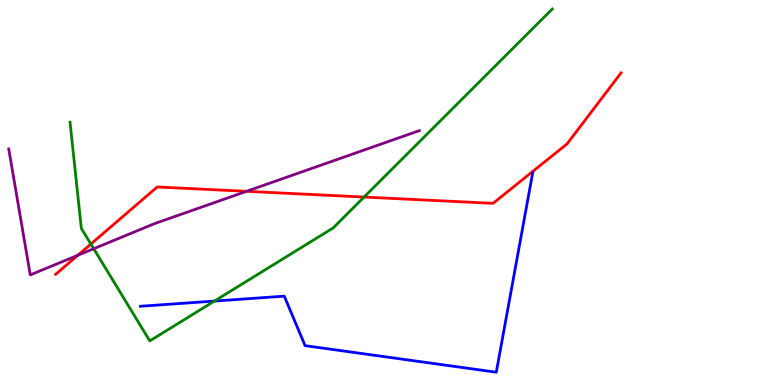[{'lines': ['blue', 'red'], 'intersections': []}, {'lines': ['green', 'red'], 'intersections': [{'x': 1.17, 'y': 3.66}, {'x': 4.7, 'y': 4.88}]}, {'lines': ['purple', 'red'], 'intersections': [{'x': 1.0, 'y': 3.37}, {'x': 3.18, 'y': 5.03}]}, {'lines': ['blue', 'green'], 'intersections': [{'x': 2.77, 'y': 2.18}]}, {'lines': ['blue', 'purple'], 'intersections': []}, {'lines': ['green', 'purple'], 'intersections': [{'x': 1.21, 'y': 3.54}]}]